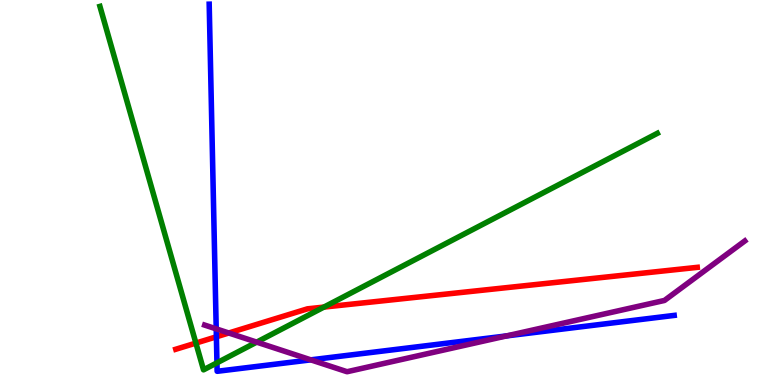[{'lines': ['blue', 'red'], 'intersections': [{'x': 2.79, 'y': 1.25}]}, {'lines': ['green', 'red'], 'intersections': [{'x': 2.53, 'y': 1.09}, {'x': 4.18, 'y': 2.02}]}, {'lines': ['purple', 'red'], 'intersections': [{'x': 2.95, 'y': 1.35}]}, {'lines': ['blue', 'green'], 'intersections': [{'x': 2.8, 'y': 0.576}]}, {'lines': ['blue', 'purple'], 'intersections': [{'x': 2.79, 'y': 1.46}, {'x': 4.01, 'y': 0.653}, {'x': 6.54, 'y': 1.28}]}, {'lines': ['green', 'purple'], 'intersections': [{'x': 3.31, 'y': 1.11}]}]